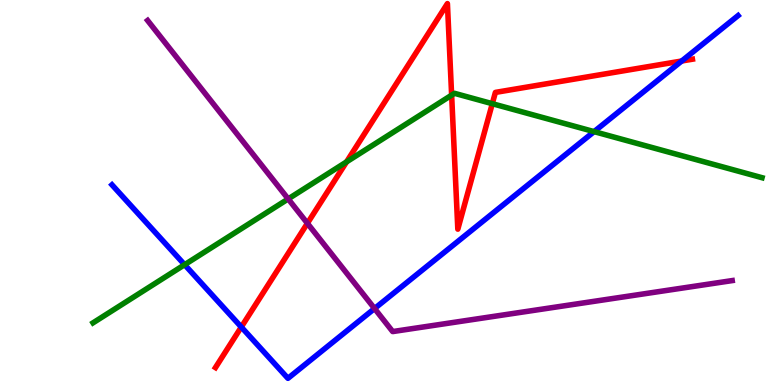[{'lines': ['blue', 'red'], 'intersections': [{'x': 3.11, 'y': 1.51}, {'x': 8.8, 'y': 8.42}]}, {'lines': ['green', 'red'], 'intersections': [{'x': 4.47, 'y': 5.8}, {'x': 5.83, 'y': 7.53}, {'x': 6.35, 'y': 7.31}]}, {'lines': ['purple', 'red'], 'intersections': [{'x': 3.97, 'y': 4.2}]}, {'lines': ['blue', 'green'], 'intersections': [{'x': 2.38, 'y': 3.12}, {'x': 7.67, 'y': 6.58}]}, {'lines': ['blue', 'purple'], 'intersections': [{'x': 4.83, 'y': 1.99}]}, {'lines': ['green', 'purple'], 'intersections': [{'x': 3.72, 'y': 4.83}]}]